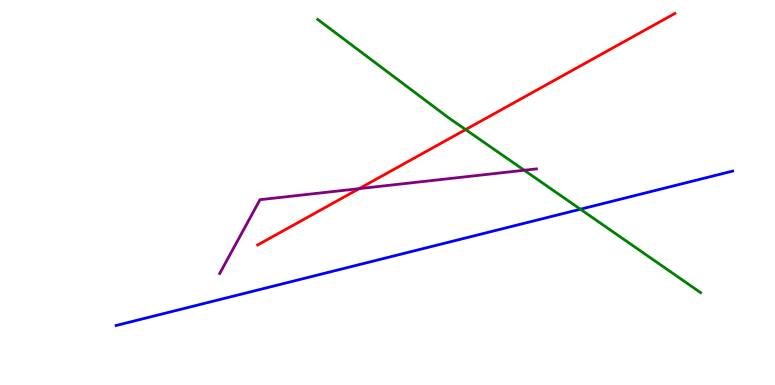[{'lines': ['blue', 'red'], 'intersections': []}, {'lines': ['green', 'red'], 'intersections': [{'x': 6.01, 'y': 6.63}]}, {'lines': ['purple', 'red'], 'intersections': [{'x': 4.63, 'y': 5.1}]}, {'lines': ['blue', 'green'], 'intersections': [{'x': 7.49, 'y': 4.57}]}, {'lines': ['blue', 'purple'], 'intersections': []}, {'lines': ['green', 'purple'], 'intersections': [{'x': 6.76, 'y': 5.58}]}]